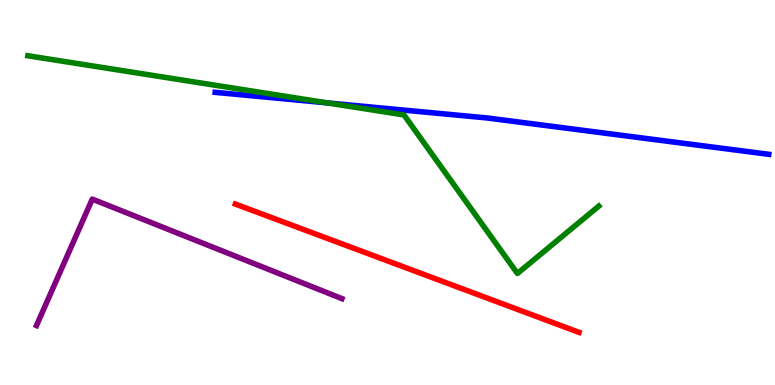[{'lines': ['blue', 'red'], 'intersections': []}, {'lines': ['green', 'red'], 'intersections': []}, {'lines': ['purple', 'red'], 'intersections': []}, {'lines': ['blue', 'green'], 'intersections': [{'x': 4.23, 'y': 7.33}]}, {'lines': ['blue', 'purple'], 'intersections': []}, {'lines': ['green', 'purple'], 'intersections': []}]